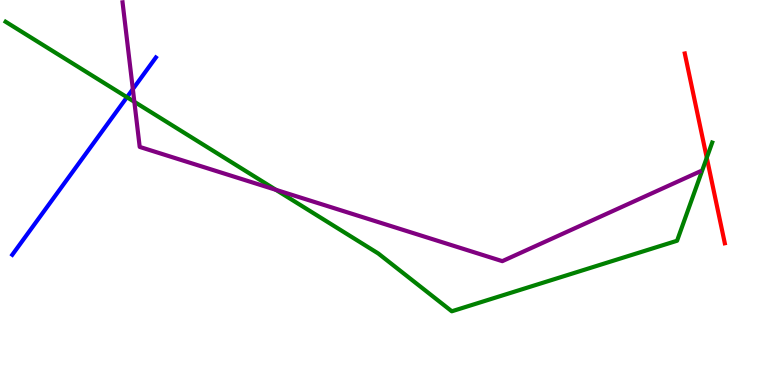[{'lines': ['blue', 'red'], 'intersections': []}, {'lines': ['green', 'red'], 'intersections': [{'x': 9.12, 'y': 5.9}]}, {'lines': ['purple', 'red'], 'intersections': []}, {'lines': ['blue', 'green'], 'intersections': [{'x': 1.64, 'y': 7.48}]}, {'lines': ['blue', 'purple'], 'intersections': [{'x': 1.71, 'y': 7.69}]}, {'lines': ['green', 'purple'], 'intersections': [{'x': 1.73, 'y': 7.36}, {'x': 3.56, 'y': 5.07}]}]